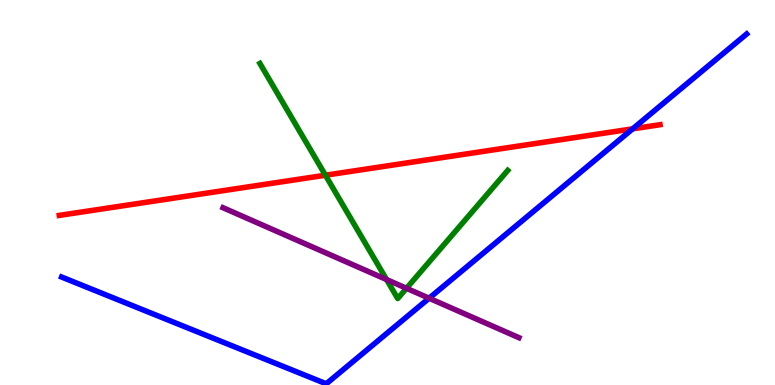[{'lines': ['blue', 'red'], 'intersections': [{'x': 8.16, 'y': 6.65}]}, {'lines': ['green', 'red'], 'intersections': [{'x': 4.2, 'y': 5.45}]}, {'lines': ['purple', 'red'], 'intersections': []}, {'lines': ['blue', 'green'], 'intersections': []}, {'lines': ['blue', 'purple'], 'intersections': [{'x': 5.54, 'y': 2.25}]}, {'lines': ['green', 'purple'], 'intersections': [{'x': 4.99, 'y': 2.74}, {'x': 5.25, 'y': 2.51}]}]